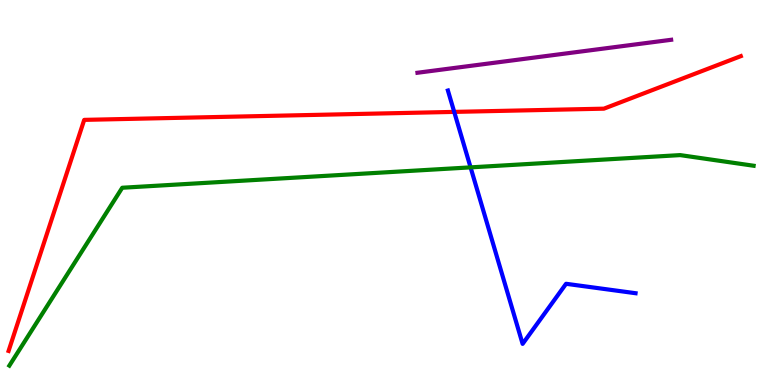[{'lines': ['blue', 'red'], 'intersections': [{'x': 5.86, 'y': 7.09}]}, {'lines': ['green', 'red'], 'intersections': []}, {'lines': ['purple', 'red'], 'intersections': []}, {'lines': ['blue', 'green'], 'intersections': [{'x': 6.07, 'y': 5.65}]}, {'lines': ['blue', 'purple'], 'intersections': []}, {'lines': ['green', 'purple'], 'intersections': []}]